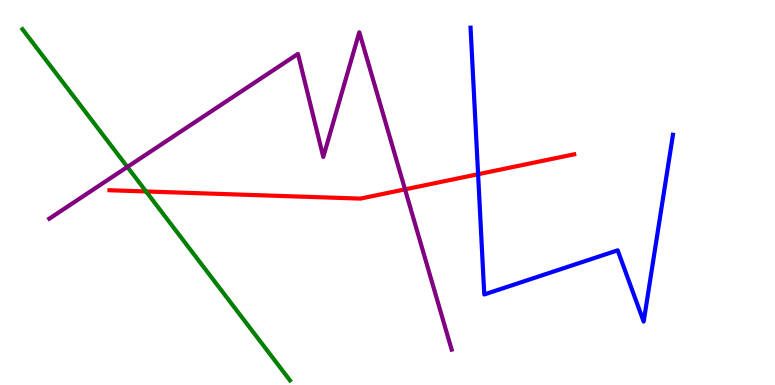[{'lines': ['blue', 'red'], 'intersections': [{'x': 6.17, 'y': 5.47}]}, {'lines': ['green', 'red'], 'intersections': [{'x': 1.88, 'y': 5.03}]}, {'lines': ['purple', 'red'], 'intersections': [{'x': 5.23, 'y': 5.08}]}, {'lines': ['blue', 'green'], 'intersections': []}, {'lines': ['blue', 'purple'], 'intersections': []}, {'lines': ['green', 'purple'], 'intersections': [{'x': 1.64, 'y': 5.66}]}]